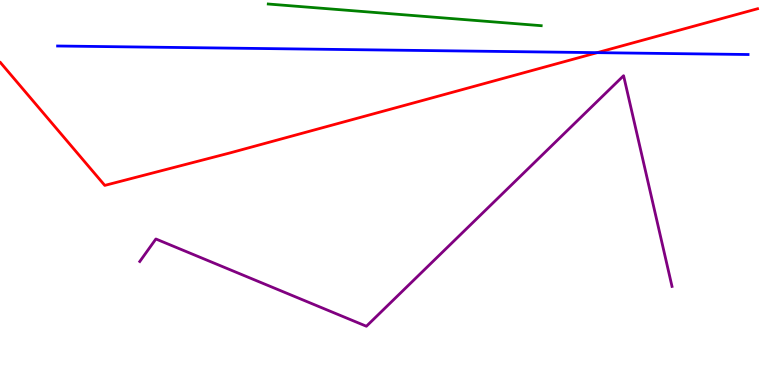[{'lines': ['blue', 'red'], 'intersections': [{'x': 7.71, 'y': 8.63}]}, {'lines': ['green', 'red'], 'intersections': []}, {'lines': ['purple', 'red'], 'intersections': []}, {'lines': ['blue', 'green'], 'intersections': []}, {'lines': ['blue', 'purple'], 'intersections': []}, {'lines': ['green', 'purple'], 'intersections': []}]